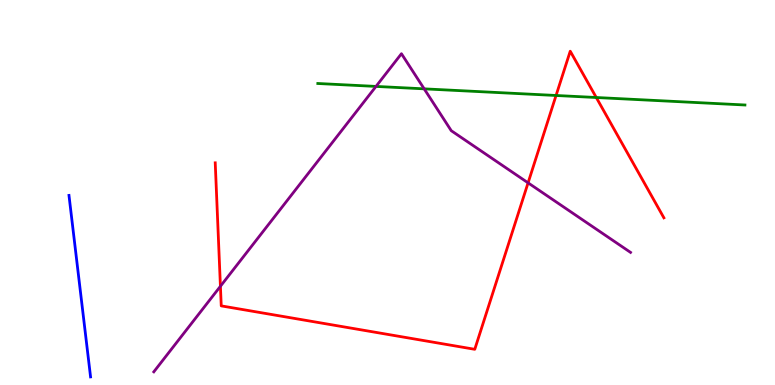[{'lines': ['blue', 'red'], 'intersections': []}, {'lines': ['green', 'red'], 'intersections': [{'x': 7.17, 'y': 7.52}, {'x': 7.69, 'y': 7.47}]}, {'lines': ['purple', 'red'], 'intersections': [{'x': 2.84, 'y': 2.56}, {'x': 6.81, 'y': 5.25}]}, {'lines': ['blue', 'green'], 'intersections': []}, {'lines': ['blue', 'purple'], 'intersections': []}, {'lines': ['green', 'purple'], 'intersections': [{'x': 4.85, 'y': 7.76}, {'x': 5.47, 'y': 7.69}]}]